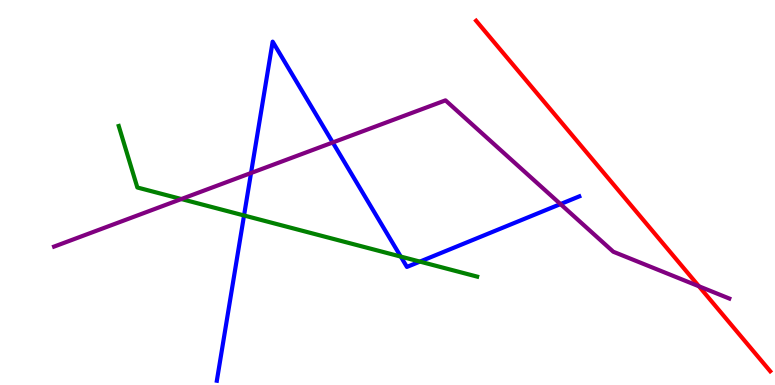[{'lines': ['blue', 'red'], 'intersections': []}, {'lines': ['green', 'red'], 'intersections': []}, {'lines': ['purple', 'red'], 'intersections': [{'x': 9.02, 'y': 2.56}]}, {'lines': ['blue', 'green'], 'intersections': [{'x': 3.15, 'y': 4.4}, {'x': 5.17, 'y': 3.34}, {'x': 5.42, 'y': 3.21}]}, {'lines': ['blue', 'purple'], 'intersections': [{'x': 3.24, 'y': 5.51}, {'x': 4.29, 'y': 6.3}, {'x': 7.23, 'y': 4.7}]}, {'lines': ['green', 'purple'], 'intersections': [{'x': 2.34, 'y': 4.83}]}]